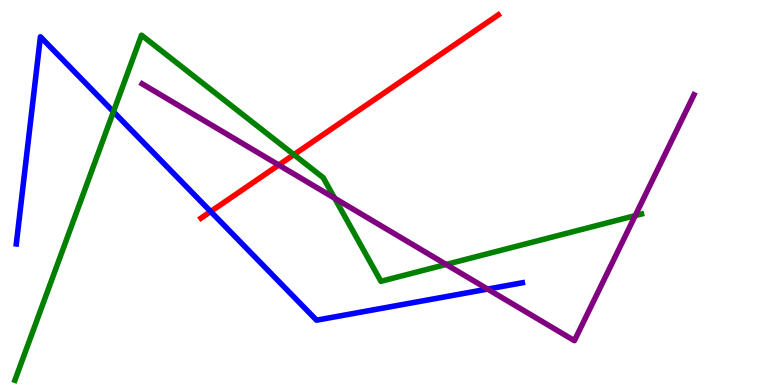[{'lines': ['blue', 'red'], 'intersections': [{'x': 2.72, 'y': 4.51}]}, {'lines': ['green', 'red'], 'intersections': [{'x': 3.79, 'y': 5.98}]}, {'lines': ['purple', 'red'], 'intersections': [{'x': 3.6, 'y': 5.71}]}, {'lines': ['blue', 'green'], 'intersections': [{'x': 1.46, 'y': 7.1}]}, {'lines': ['blue', 'purple'], 'intersections': [{'x': 6.29, 'y': 2.49}]}, {'lines': ['green', 'purple'], 'intersections': [{'x': 4.32, 'y': 4.85}, {'x': 5.76, 'y': 3.13}, {'x': 8.2, 'y': 4.4}]}]